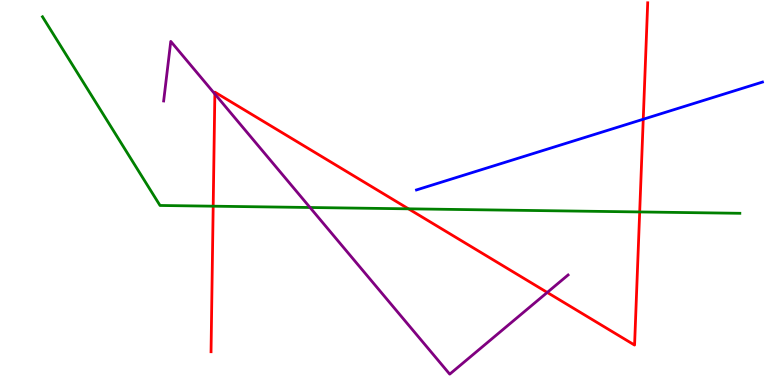[{'lines': ['blue', 'red'], 'intersections': [{'x': 8.3, 'y': 6.9}]}, {'lines': ['green', 'red'], 'intersections': [{'x': 2.75, 'y': 4.64}, {'x': 5.27, 'y': 4.58}, {'x': 8.25, 'y': 4.49}]}, {'lines': ['purple', 'red'], 'intersections': [{'x': 2.77, 'y': 7.56}, {'x': 7.06, 'y': 2.4}]}, {'lines': ['blue', 'green'], 'intersections': []}, {'lines': ['blue', 'purple'], 'intersections': []}, {'lines': ['green', 'purple'], 'intersections': [{'x': 4.0, 'y': 4.61}]}]